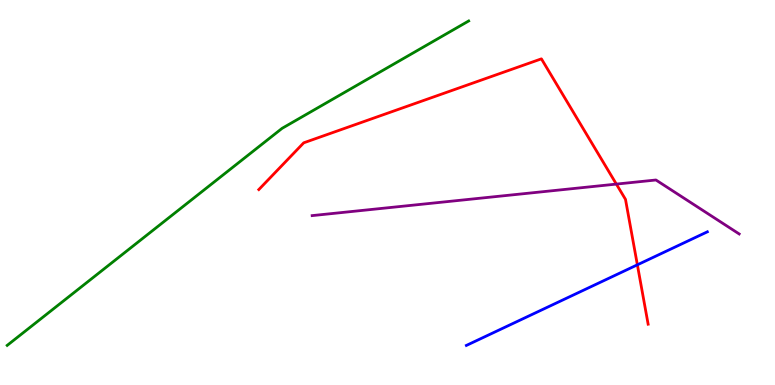[{'lines': ['blue', 'red'], 'intersections': [{'x': 8.22, 'y': 3.12}]}, {'lines': ['green', 'red'], 'intersections': []}, {'lines': ['purple', 'red'], 'intersections': [{'x': 7.95, 'y': 5.22}]}, {'lines': ['blue', 'green'], 'intersections': []}, {'lines': ['blue', 'purple'], 'intersections': []}, {'lines': ['green', 'purple'], 'intersections': []}]